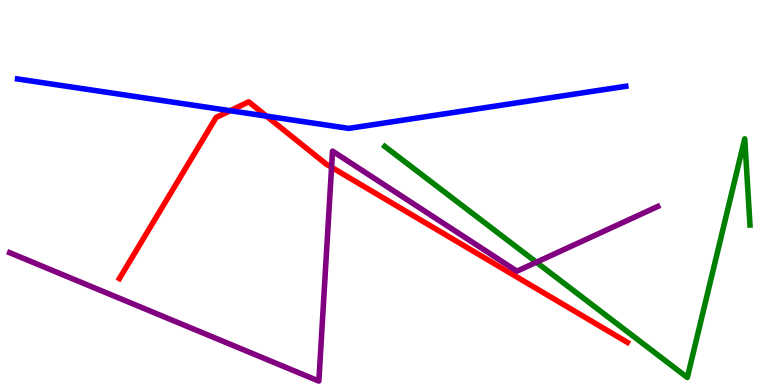[{'lines': ['blue', 'red'], 'intersections': [{'x': 2.97, 'y': 7.12}, {'x': 3.44, 'y': 6.98}]}, {'lines': ['green', 'red'], 'intersections': []}, {'lines': ['purple', 'red'], 'intersections': [{'x': 4.28, 'y': 5.65}]}, {'lines': ['blue', 'green'], 'intersections': []}, {'lines': ['blue', 'purple'], 'intersections': []}, {'lines': ['green', 'purple'], 'intersections': [{'x': 6.92, 'y': 3.19}]}]